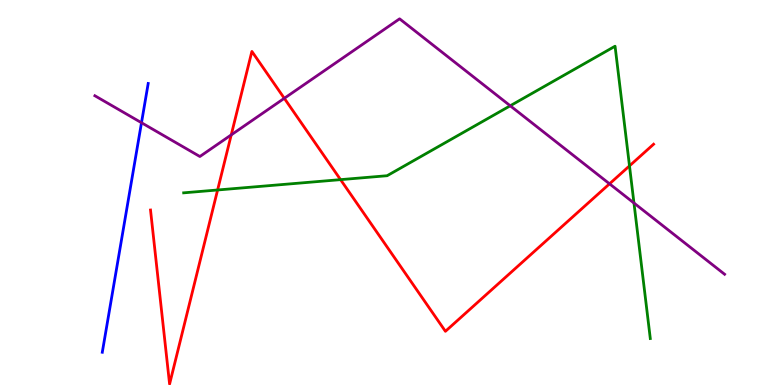[{'lines': ['blue', 'red'], 'intersections': []}, {'lines': ['green', 'red'], 'intersections': [{'x': 2.81, 'y': 5.07}, {'x': 4.39, 'y': 5.33}, {'x': 8.12, 'y': 5.69}]}, {'lines': ['purple', 'red'], 'intersections': [{'x': 2.98, 'y': 6.5}, {'x': 3.67, 'y': 7.45}, {'x': 7.86, 'y': 5.23}]}, {'lines': ['blue', 'green'], 'intersections': []}, {'lines': ['blue', 'purple'], 'intersections': [{'x': 1.83, 'y': 6.81}]}, {'lines': ['green', 'purple'], 'intersections': [{'x': 6.58, 'y': 7.25}, {'x': 8.18, 'y': 4.73}]}]